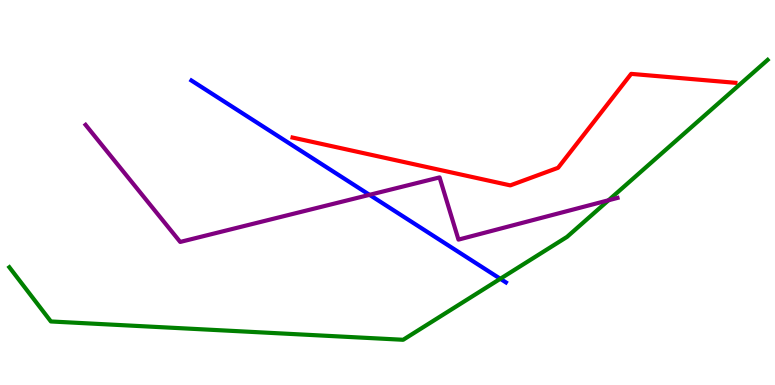[{'lines': ['blue', 'red'], 'intersections': []}, {'lines': ['green', 'red'], 'intersections': []}, {'lines': ['purple', 'red'], 'intersections': []}, {'lines': ['blue', 'green'], 'intersections': [{'x': 6.46, 'y': 2.76}]}, {'lines': ['blue', 'purple'], 'intersections': [{'x': 4.77, 'y': 4.94}]}, {'lines': ['green', 'purple'], 'intersections': [{'x': 7.85, 'y': 4.8}]}]